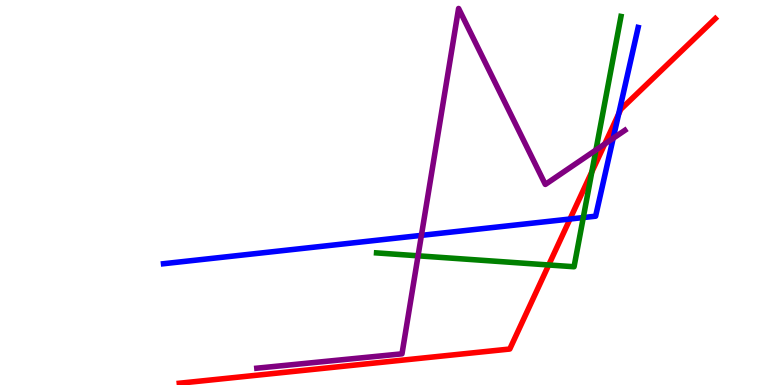[{'lines': ['blue', 'red'], 'intersections': [{'x': 7.35, 'y': 4.31}, {'x': 7.98, 'y': 7.04}]}, {'lines': ['green', 'red'], 'intersections': [{'x': 7.08, 'y': 3.12}, {'x': 7.64, 'y': 5.54}]}, {'lines': ['purple', 'red'], 'intersections': [{'x': 7.8, 'y': 6.26}]}, {'lines': ['blue', 'green'], 'intersections': [{'x': 7.53, 'y': 4.35}]}, {'lines': ['blue', 'purple'], 'intersections': [{'x': 5.44, 'y': 3.89}, {'x': 7.91, 'y': 6.41}]}, {'lines': ['green', 'purple'], 'intersections': [{'x': 5.39, 'y': 3.36}, {'x': 7.69, 'y': 6.1}]}]